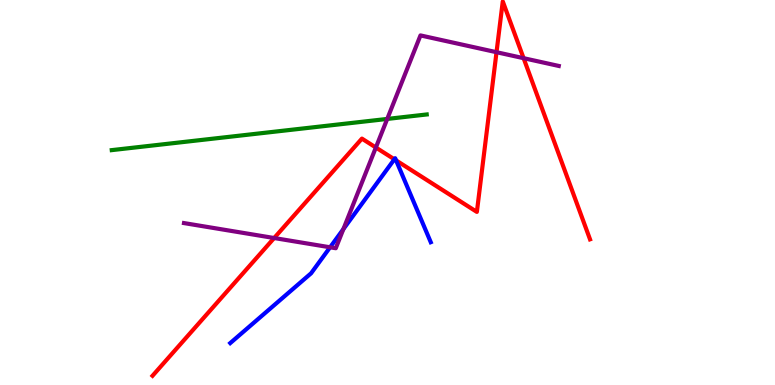[{'lines': ['blue', 'red'], 'intersections': [{'x': 5.09, 'y': 5.86}, {'x': 5.11, 'y': 5.83}]}, {'lines': ['green', 'red'], 'intersections': []}, {'lines': ['purple', 'red'], 'intersections': [{'x': 3.54, 'y': 3.82}, {'x': 4.85, 'y': 6.17}, {'x': 6.41, 'y': 8.64}, {'x': 6.76, 'y': 8.49}]}, {'lines': ['blue', 'green'], 'intersections': []}, {'lines': ['blue', 'purple'], 'intersections': [{'x': 4.26, 'y': 3.58}, {'x': 4.43, 'y': 4.05}]}, {'lines': ['green', 'purple'], 'intersections': [{'x': 5.0, 'y': 6.91}]}]